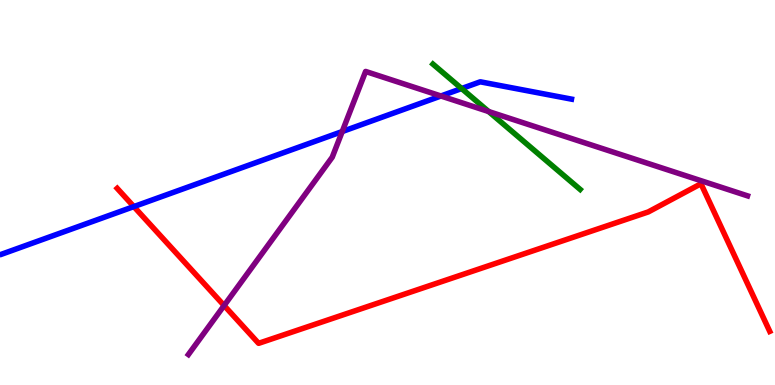[{'lines': ['blue', 'red'], 'intersections': [{'x': 1.73, 'y': 4.63}]}, {'lines': ['green', 'red'], 'intersections': []}, {'lines': ['purple', 'red'], 'intersections': [{'x': 2.89, 'y': 2.06}]}, {'lines': ['blue', 'green'], 'intersections': [{'x': 5.96, 'y': 7.7}]}, {'lines': ['blue', 'purple'], 'intersections': [{'x': 4.42, 'y': 6.58}, {'x': 5.69, 'y': 7.51}]}, {'lines': ['green', 'purple'], 'intersections': [{'x': 6.3, 'y': 7.1}]}]